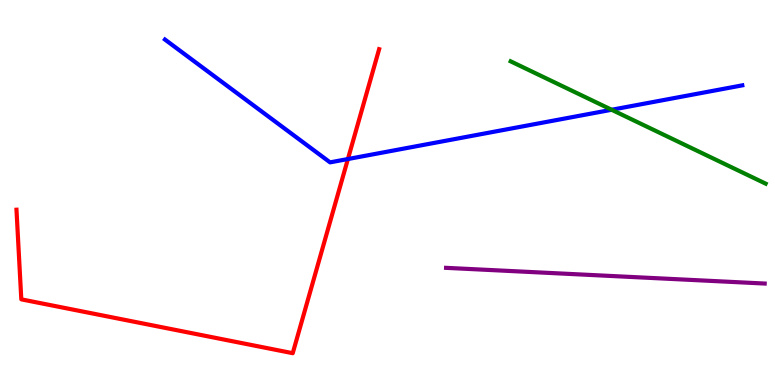[{'lines': ['blue', 'red'], 'intersections': [{'x': 4.49, 'y': 5.87}]}, {'lines': ['green', 'red'], 'intersections': []}, {'lines': ['purple', 'red'], 'intersections': []}, {'lines': ['blue', 'green'], 'intersections': [{'x': 7.89, 'y': 7.15}]}, {'lines': ['blue', 'purple'], 'intersections': []}, {'lines': ['green', 'purple'], 'intersections': []}]